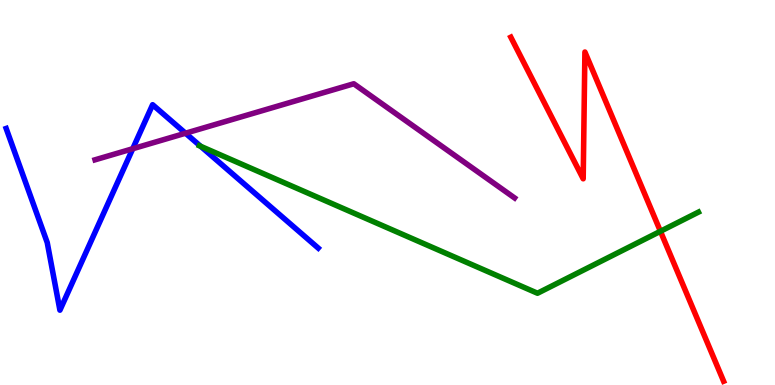[{'lines': ['blue', 'red'], 'intersections': []}, {'lines': ['green', 'red'], 'intersections': [{'x': 8.52, 'y': 3.99}]}, {'lines': ['purple', 'red'], 'intersections': []}, {'lines': ['blue', 'green'], 'intersections': [{'x': 2.59, 'y': 6.2}]}, {'lines': ['blue', 'purple'], 'intersections': [{'x': 1.71, 'y': 6.14}, {'x': 2.39, 'y': 6.54}]}, {'lines': ['green', 'purple'], 'intersections': []}]